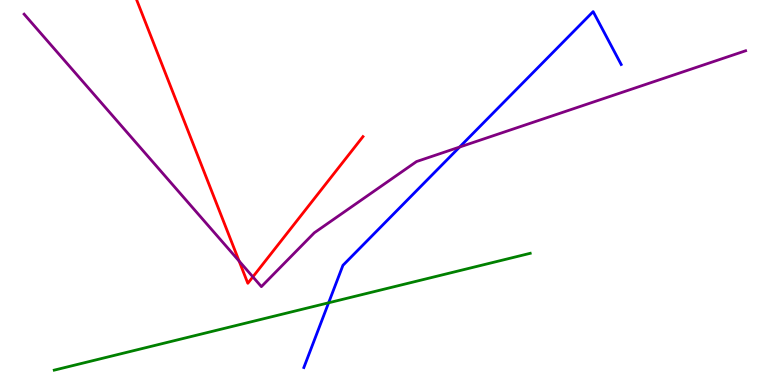[{'lines': ['blue', 'red'], 'intersections': []}, {'lines': ['green', 'red'], 'intersections': []}, {'lines': ['purple', 'red'], 'intersections': [{'x': 3.09, 'y': 3.22}, {'x': 3.26, 'y': 2.81}]}, {'lines': ['blue', 'green'], 'intersections': [{'x': 4.24, 'y': 2.14}]}, {'lines': ['blue', 'purple'], 'intersections': [{'x': 5.93, 'y': 6.18}]}, {'lines': ['green', 'purple'], 'intersections': []}]